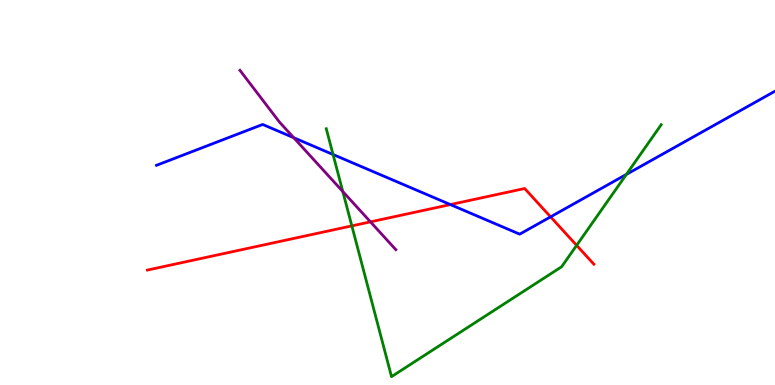[{'lines': ['blue', 'red'], 'intersections': [{'x': 5.81, 'y': 4.69}, {'x': 7.1, 'y': 4.37}]}, {'lines': ['green', 'red'], 'intersections': [{'x': 4.54, 'y': 4.13}, {'x': 7.44, 'y': 3.63}]}, {'lines': ['purple', 'red'], 'intersections': [{'x': 4.78, 'y': 4.24}]}, {'lines': ['blue', 'green'], 'intersections': [{'x': 4.3, 'y': 5.99}, {'x': 8.08, 'y': 5.47}]}, {'lines': ['blue', 'purple'], 'intersections': [{'x': 3.79, 'y': 6.42}]}, {'lines': ['green', 'purple'], 'intersections': [{'x': 4.42, 'y': 5.03}]}]